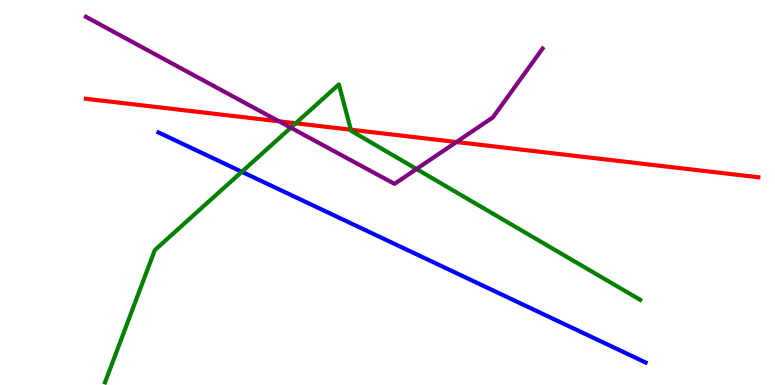[{'lines': ['blue', 'red'], 'intersections': []}, {'lines': ['green', 'red'], 'intersections': [{'x': 3.82, 'y': 6.8}, {'x': 4.53, 'y': 6.63}]}, {'lines': ['purple', 'red'], 'intersections': [{'x': 3.6, 'y': 6.85}, {'x': 5.89, 'y': 6.31}]}, {'lines': ['blue', 'green'], 'intersections': [{'x': 3.12, 'y': 5.54}]}, {'lines': ['blue', 'purple'], 'intersections': []}, {'lines': ['green', 'purple'], 'intersections': [{'x': 3.75, 'y': 6.68}, {'x': 5.37, 'y': 5.61}]}]